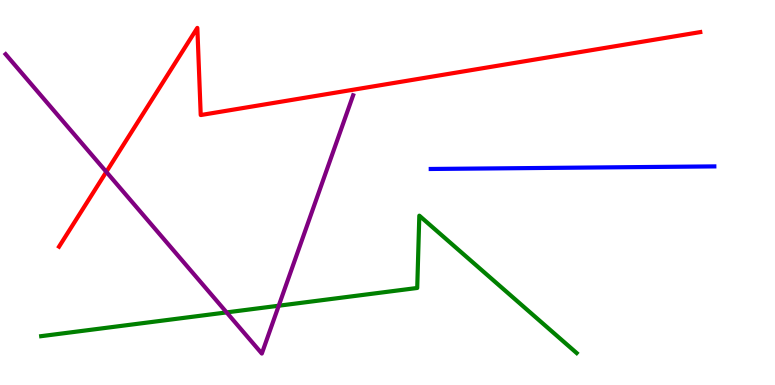[{'lines': ['blue', 'red'], 'intersections': []}, {'lines': ['green', 'red'], 'intersections': []}, {'lines': ['purple', 'red'], 'intersections': [{'x': 1.37, 'y': 5.54}]}, {'lines': ['blue', 'green'], 'intersections': []}, {'lines': ['blue', 'purple'], 'intersections': []}, {'lines': ['green', 'purple'], 'intersections': [{'x': 2.92, 'y': 1.89}, {'x': 3.6, 'y': 2.06}]}]